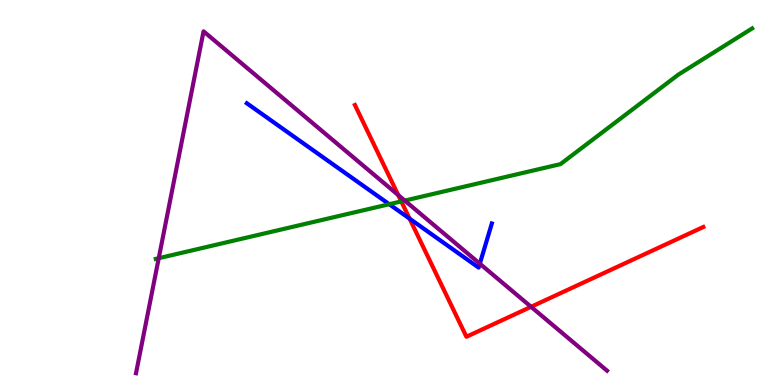[{'lines': ['blue', 'red'], 'intersections': [{'x': 5.29, 'y': 4.32}]}, {'lines': ['green', 'red'], 'intersections': [{'x': 5.18, 'y': 4.77}]}, {'lines': ['purple', 'red'], 'intersections': [{'x': 5.14, 'y': 4.93}, {'x': 6.85, 'y': 2.03}]}, {'lines': ['blue', 'green'], 'intersections': [{'x': 5.02, 'y': 4.7}]}, {'lines': ['blue', 'purple'], 'intersections': [{'x': 6.19, 'y': 3.15}]}, {'lines': ['green', 'purple'], 'intersections': [{'x': 2.05, 'y': 3.29}, {'x': 5.22, 'y': 4.79}]}]